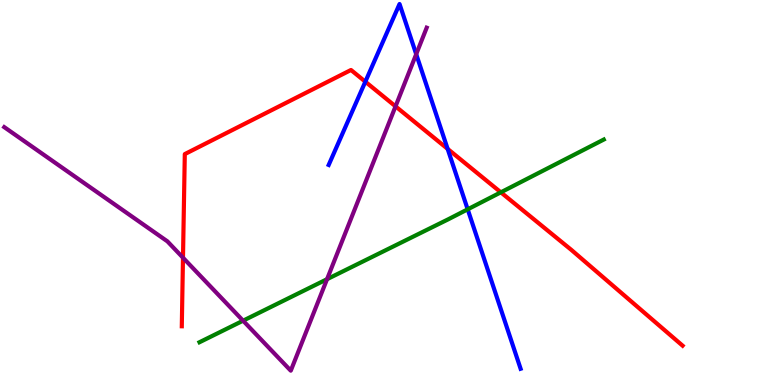[{'lines': ['blue', 'red'], 'intersections': [{'x': 4.71, 'y': 7.88}, {'x': 5.78, 'y': 6.13}]}, {'lines': ['green', 'red'], 'intersections': [{'x': 6.46, 'y': 5.0}]}, {'lines': ['purple', 'red'], 'intersections': [{'x': 2.36, 'y': 3.31}, {'x': 5.1, 'y': 7.24}]}, {'lines': ['blue', 'green'], 'intersections': [{'x': 6.03, 'y': 4.56}]}, {'lines': ['blue', 'purple'], 'intersections': [{'x': 5.37, 'y': 8.59}]}, {'lines': ['green', 'purple'], 'intersections': [{'x': 3.14, 'y': 1.67}, {'x': 4.22, 'y': 2.75}]}]